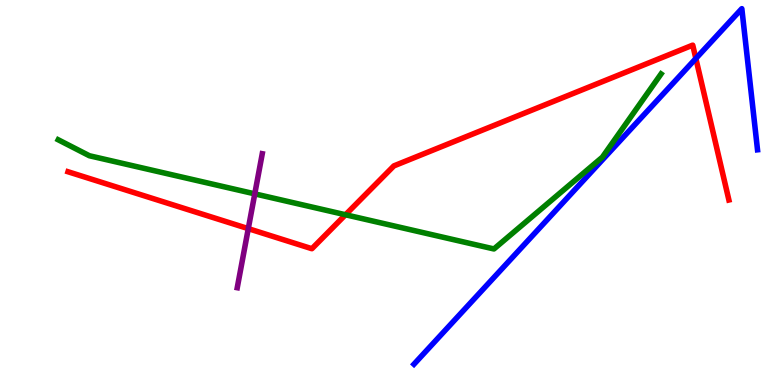[{'lines': ['blue', 'red'], 'intersections': [{'x': 8.98, 'y': 8.48}]}, {'lines': ['green', 'red'], 'intersections': [{'x': 4.46, 'y': 4.42}]}, {'lines': ['purple', 'red'], 'intersections': [{'x': 3.2, 'y': 4.06}]}, {'lines': ['blue', 'green'], 'intersections': []}, {'lines': ['blue', 'purple'], 'intersections': []}, {'lines': ['green', 'purple'], 'intersections': [{'x': 3.29, 'y': 4.96}]}]